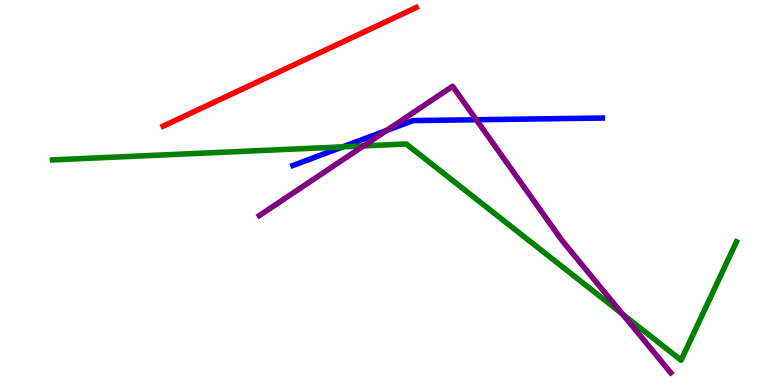[{'lines': ['blue', 'red'], 'intersections': []}, {'lines': ['green', 'red'], 'intersections': []}, {'lines': ['purple', 'red'], 'intersections': []}, {'lines': ['blue', 'green'], 'intersections': [{'x': 4.42, 'y': 6.19}]}, {'lines': ['blue', 'purple'], 'intersections': [{'x': 4.99, 'y': 6.61}, {'x': 6.15, 'y': 6.89}]}, {'lines': ['green', 'purple'], 'intersections': [{'x': 4.69, 'y': 6.21}, {'x': 8.03, 'y': 1.84}]}]